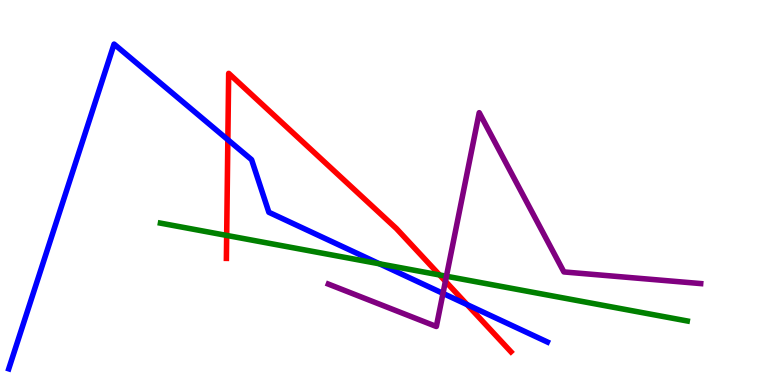[{'lines': ['blue', 'red'], 'intersections': [{'x': 2.94, 'y': 6.37}, {'x': 6.03, 'y': 2.09}]}, {'lines': ['green', 'red'], 'intersections': [{'x': 2.92, 'y': 3.89}, {'x': 5.67, 'y': 2.86}]}, {'lines': ['purple', 'red'], 'intersections': [{'x': 5.75, 'y': 2.69}]}, {'lines': ['blue', 'green'], 'intersections': [{'x': 4.9, 'y': 3.15}]}, {'lines': ['blue', 'purple'], 'intersections': [{'x': 5.72, 'y': 2.38}]}, {'lines': ['green', 'purple'], 'intersections': [{'x': 5.76, 'y': 2.82}]}]